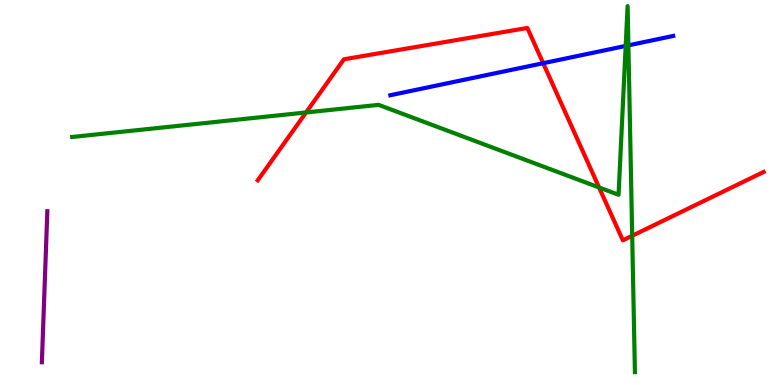[{'lines': ['blue', 'red'], 'intersections': [{'x': 7.01, 'y': 8.36}]}, {'lines': ['green', 'red'], 'intersections': [{'x': 3.95, 'y': 7.08}, {'x': 7.73, 'y': 5.13}, {'x': 8.16, 'y': 3.88}]}, {'lines': ['purple', 'red'], 'intersections': []}, {'lines': ['blue', 'green'], 'intersections': [{'x': 8.07, 'y': 8.81}, {'x': 8.11, 'y': 8.82}]}, {'lines': ['blue', 'purple'], 'intersections': []}, {'lines': ['green', 'purple'], 'intersections': []}]